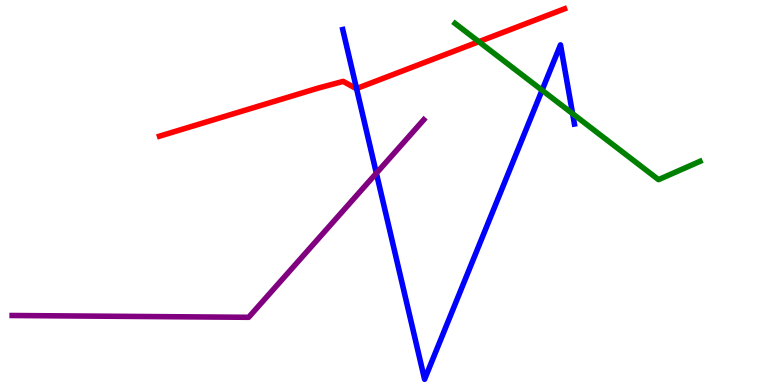[{'lines': ['blue', 'red'], 'intersections': [{'x': 4.6, 'y': 7.7}]}, {'lines': ['green', 'red'], 'intersections': [{'x': 6.18, 'y': 8.92}]}, {'lines': ['purple', 'red'], 'intersections': []}, {'lines': ['blue', 'green'], 'intersections': [{'x': 6.99, 'y': 7.66}, {'x': 7.39, 'y': 7.05}]}, {'lines': ['blue', 'purple'], 'intersections': [{'x': 4.86, 'y': 5.5}]}, {'lines': ['green', 'purple'], 'intersections': []}]